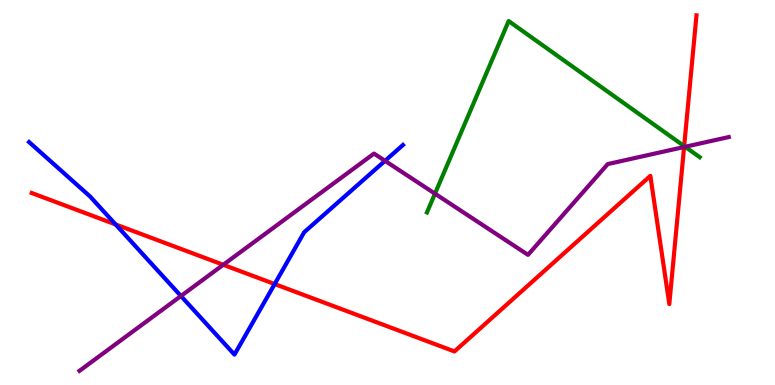[{'lines': ['blue', 'red'], 'intersections': [{'x': 1.49, 'y': 4.17}, {'x': 3.54, 'y': 2.62}]}, {'lines': ['green', 'red'], 'intersections': [{'x': 8.83, 'y': 6.21}]}, {'lines': ['purple', 'red'], 'intersections': [{'x': 2.88, 'y': 3.12}, {'x': 8.83, 'y': 6.18}]}, {'lines': ['blue', 'green'], 'intersections': []}, {'lines': ['blue', 'purple'], 'intersections': [{'x': 2.33, 'y': 2.31}, {'x': 4.97, 'y': 5.82}]}, {'lines': ['green', 'purple'], 'intersections': [{'x': 5.61, 'y': 4.97}, {'x': 8.84, 'y': 6.19}]}]